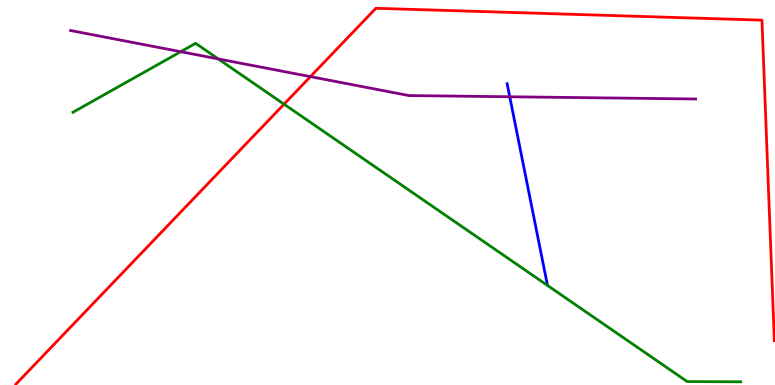[{'lines': ['blue', 'red'], 'intersections': []}, {'lines': ['green', 'red'], 'intersections': [{'x': 3.66, 'y': 7.29}]}, {'lines': ['purple', 'red'], 'intersections': [{'x': 4.01, 'y': 8.01}]}, {'lines': ['blue', 'green'], 'intersections': []}, {'lines': ['blue', 'purple'], 'intersections': [{'x': 6.58, 'y': 7.49}]}, {'lines': ['green', 'purple'], 'intersections': [{'x': 2.33, 'y': 8.66}, {'x': 2.82, 'y': 8.47}]}]